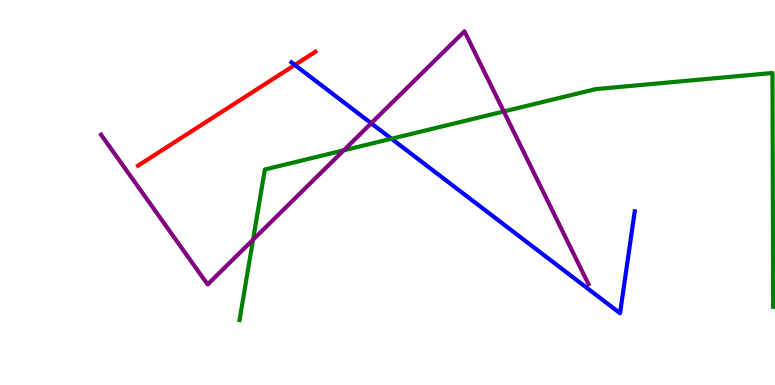[{'lines': ['blue', 'red'], 'intersections': [{'x': 3.8, 'y': 8.31}]}, {'lines': ['green', 'red'], 'intersections': []}, {'lines': ['purple', 'red'], 'intersections': []}, {'lines': ['blue', 'green'], 'intersections': [{'x': 5.05, 'y': 6.4}]}, {'lines': ['blue', 'purple'], 'intersections': [{'x': 4.79, 'y': 6.8}]}, {'lines': ['green', 'purple'], 'intersections': [{'x': 3.27, 'y': 3.77}, {'x': 4.44, 'y': 6.1}, {'x': 6.5, 'y': 7.1}]}]